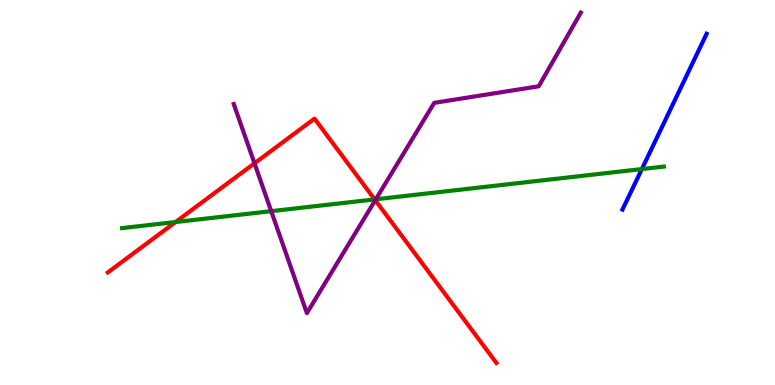[{'lines': ['blue', 'red'], 'intersections': []}, {'lines': ['green', 'red'], 'intersections': [{'x': 2.27, 'y': 4.23}, {'x': 4.83, 'y': 4.82}]}, {'lines': ['purple', 'red'], 'intersections': [{'x': 3.28, 'y': 5.76}, {'x': 4.84, 'y': 4.8}]}, {'lines': ['blue', 'green'], 'intersections': [{'x': 8.28, 'y': 5.61}]}, {'lines': ['blue', 'purple'], 'intersections': []}, {'lines': ['green', 'purple'], 'intersections': [{'x': 3.5, 'y': 4.52}, {'x': 4.85, 'y': 4.82}]}]